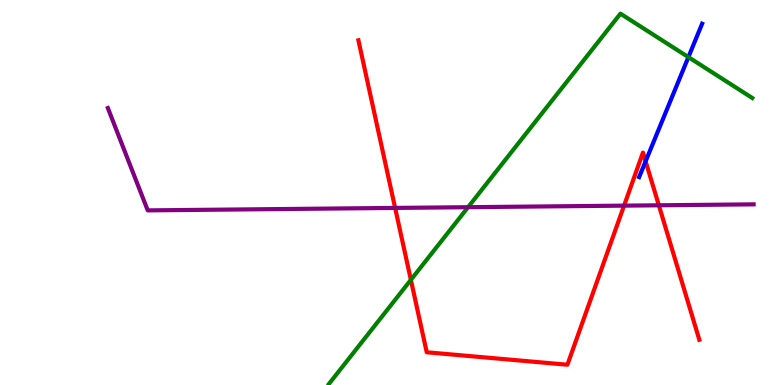[{'lines': ['blue', 'red'], 'intersections': [{'x': 8.33, 'y': 5.81}]}, {'lines': ['green', 'red'], 'intersections': [{'x': 5.3, 'y': 2.73}]}, {'lines': ['purple', 'red'], 'intersections': [{'x': 5.1, 'y': 4.6}, {'x': 8.05, 'y': 4.66}, {'x': 8.5, 'y': 4.67}]}, {'lines': ['blue', 'green'], 'intersections': [{'x': 8.88, 'y': 8.52}]}, {'lines': ['blue', 'purple'], 'intersections': []}, {'lines': ['green', 'purple'], 'intersections': [{'x': 6.04, 'y': 4.62}]}]